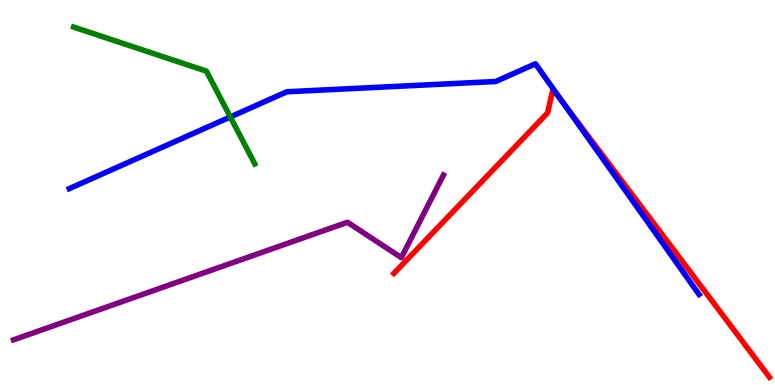[{'lines': ['blue', 'red'], 'intersections': [{'x': 7.26, 'y': 7.35}]}, {'lines': ['green', 'red'], 'intersections': []}, {'lines': ['purple', 'red'], 'intersections': []}, {'lines': ['blue', 'green'], 'intersections': [{'x': 2.97, 'y': 6.96}]}, {'lines': ['blue', 'purple'], 'intersections': []}, {'lines': ['green', 'purple'], 'intersections': []}]